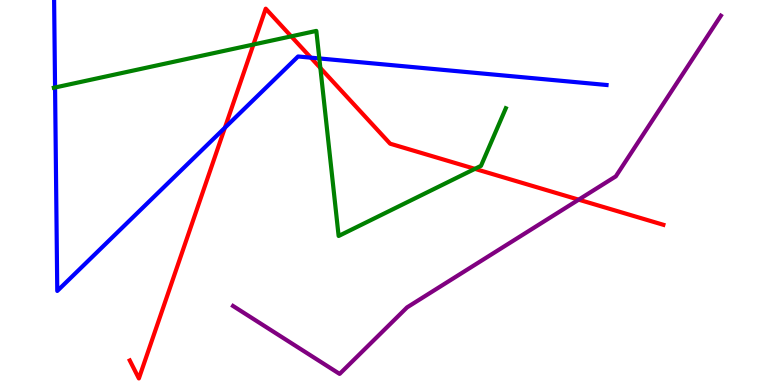[{'lines': ['blue', 'red'], 'intersections': [{'x': 2.9, 'y': 6.68}, {'x': 4.01, 'y': 8.5}]}, {'lines': ['green', 'red'], 'intersections': [{'x': 3.27, 'y': 8.84}, {'x': 3.76, 'y': 9.06}, {'x': 4.13, 'y': 8.23}, {'x': 6.13, 'y': 5.61}]}, {'lines': ['purple', 'red'], 'intersections': [{'x': 7.47, 'y': 4.81}]}, {'lines': ['blue', 'green'], 'intersections': [{'x': 0.71, 'y': 7.73}, {'x': 4.12, 'y': 8.48}]}, {'lines': ['blue', 'purple'], 'intersections': []}, {'lines': ['green', 'purple'], 'intersections': []}]